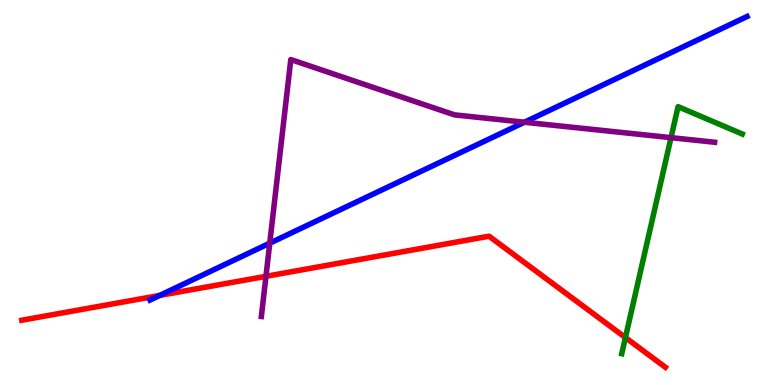[{'lines': ['blue', 'red'], 'intersections': [{'x': 2.06, 'y': 2.33}]}, {'lines': ['green', 'red'], 'intersections': [{'x': 8.07, 'y': 1.23}]}, {'lines': ['purple', 'red'], 'intersections': [{'x': 3.43, 'y': 2.82}]}, {'lines': ['blue', 'green'], 'intersections': []}, {'lines': ['blue', 'purple'], 'intersections': [{'x': 3.48, 'y': 3.68}, {'x': 6.77, 'y': 6.83}]}, {'lines': ['green', 'purple'], 'intersections': [{'x': 8.66, 'y': 6.42}]}]